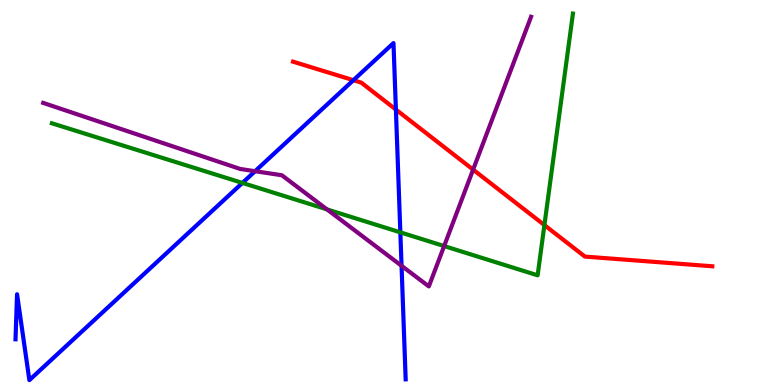[{'lines': ['blue', 'red'], 'intersections': [{'x': 4.56, 'y': 7.92}, {'x': 5.11, 'y': 7.15}]}, {'lines': ['green', 'red'], 'intersections': [{'x': 7.02, 'y': 4.15}]}, {'lines': ['purple', 'red'], 'intersections': [{'x': 6.1, 'y': 5.59}]}, {'lines': ['blue', 'green'], 'intersections': [{'x': 3.13, 'y': 5.25}, {'x': 5.17, 'y': 3.96}]}, {'lines': ['blue', 'purple'], 'intersections': [{'x': 3.29, 'y': 5.55}, {'x': 5.18, 'y': 3.1}]}, {'lines': ['green', 'purple'], 'intersections': [{'x': 4.22, 'y': 4.56}, {'x': 5.73, 'y': 3.61}]}]